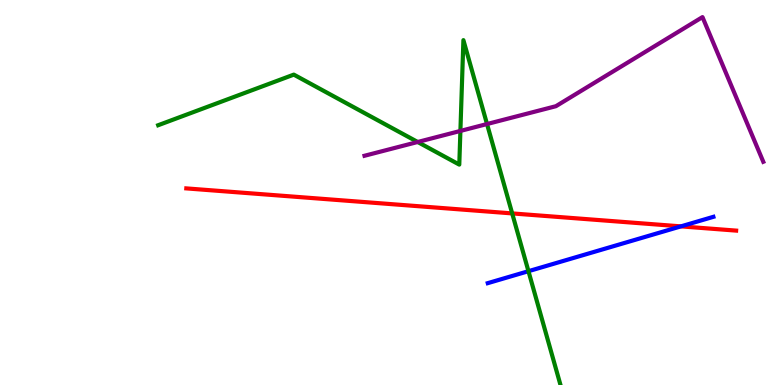[{'lines': ['blue', 'red'], 'intersections': [{'x': 8.79, 'y': 4.12}]}, {'lines': ['green', 'red'], 'intersections': [{'x': 6.61, 'y': 4.46}]}, {'lines': ['purple', 'red'], 'intersections': []}, {'lines': ['blue', 'green'], 'intersections': [{'x': 6.82, 'y': 2.96}]}, {'lines': ['blue', 'purple'], 'intersections': []}, {'lines': ['green', 'purple'], 'intersections': [{'x': 5.39, 'y': 6.31}, {'x': 5.94, 'y': 6.6}, {'x': 6.28, 'y': 6.78}]}]